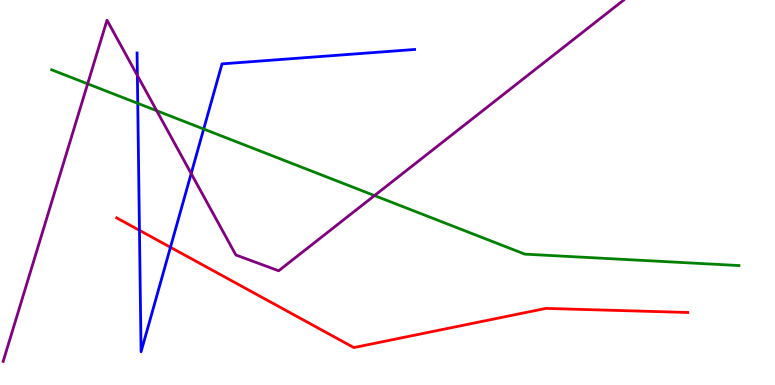[{'lines': ['blue', 'red'], 'intersections': [{'x': 1.8, 'y': 4.02}, {'x': 2.2, 'y': 3.58}]}, {'lines': ['green', 'red'], 'intersections': []}, {'lines': ['purple', 'red'], 'intersections': []}, {'lines': ['blue', 'green'], 'intersections': [{'x': 1.78, 'y': 7.32}, {'x': 2.63, 'y': 6.65}]}, {'lines': ['blue', 'purple'], 'intersections': [{'x': 1.77, 'y': 8.04}, {'x': 2.47, 'y': 5.49}]}, {'lines': ['green', 'purple'], 'intersections': [{'x': 1.13, 'y': 7.82}, {'x': 2.02, 'y': 7.12}, {'x': 4.83, 'y': 4.92}]}]